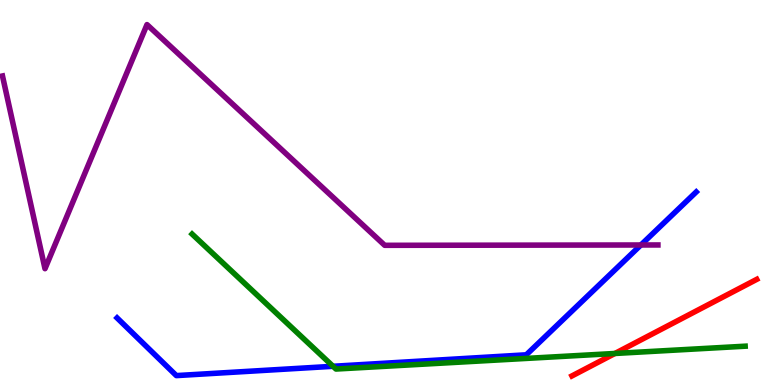[{'lines': ['blue', 'red'], 'intersections': []}, {'lines': ['green', 'red'], 'intersections': [{'x': 7.93, 'y': 0.819}]}, {'lines': ['purple', 'red'], 'intersections': []}, {'lines': ['blue', 'green'], 'intersections': [{'x': 4.3, 'y': 0.486}]}, {'lines': ['blue', 'purple'], 'intersections': [{'x': 8.27, 'y': 3.64}]}, {'lines': ['green', 'purple'], 'intersections': []}]